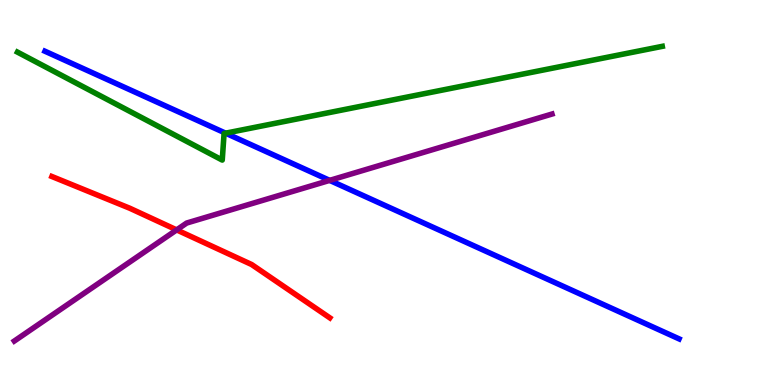[{'lines': ['blue', 'red'], 'intersections': []}, {'lines': ['green', 'red'], 'intersections': []}, {'lines': ['purple', 'red'], 'intersections': [{'x': 2.28, 'y': 4.03}]}, {'lines': ['blue', 'green'], 'intersections': [{'x': 2.91, 'y': 6.54}]}, {'lines': ['blue', 'purple'], 'intersections': [{'x': 4.25, 'y': 5.31}]}, {'lines': ['green', 'purple'], 'intersections': []}]